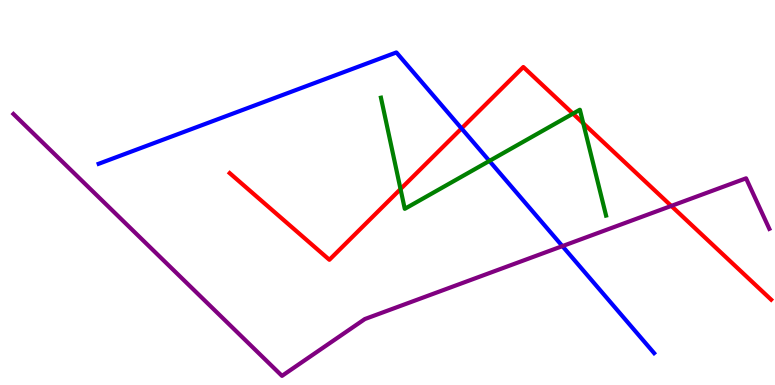[{'lines': ['blue', 'red'], 'intersections': [{'x': 5.96, 'y': 6.66}]}, {'lines': ['green', 'red'], 'intersections': [{'x': 5.17, 'y': 5.09}, {'x': 7.39, 'y': 7.05}, {'x': 7.53, 'y': 6.8}]}, {'lines': ['purple', 'red'], 'intersections': [{'x': 8.66, 'y': 4.65}]}, {'lines': ['blue', 'green'], 'intersections': [{'x': 6.31, 'y': 5.82}]}, {'lines': ['blue', 'purple'], 'intersections': [{'x': 7.26, 'y': 3.61}]}, {'lines': ['green', 'purple'], 'intersections': []}]